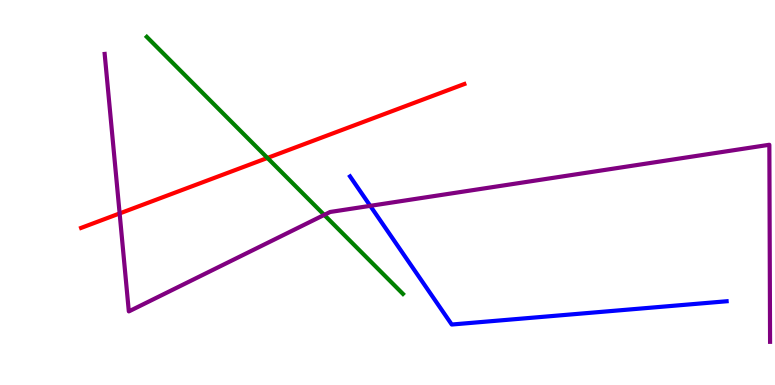[{'lines': ['blue', 'red'], 'intersections': []}, {'lines': ['green', 'red'], 'intersections': [{'x': 3.45, 'y': 5.9}]}, {'lines': ['purple', 'red'], 'intersections': [{'x': 1.54, 'y': 4.46}]}, {'lines': ['blue', 'green'], 'intersections': []}, {'lines': ['blue', 'purple'], 'intersections': [{'x': 4.78, 'y': 4.65}]}, {'lines': ['green', 'purple'], 'intersections': [{'x': 4.18, 'y': 4.42}]}]